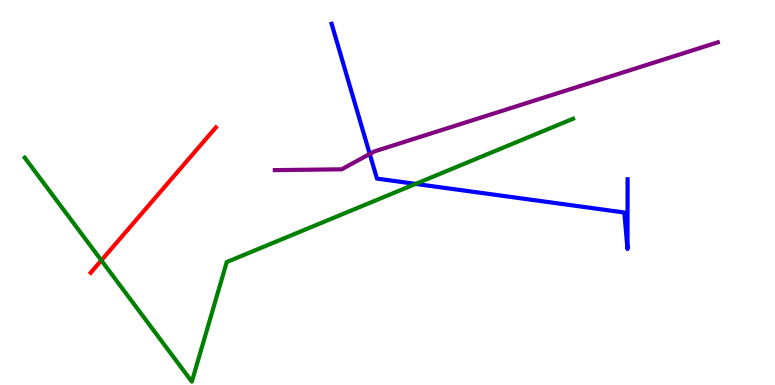[{'lines': ['blue', 'red'], 'intersections': []}, {'lines': ['green', 'red'], 'intersections': [{'x': 1.31, 'y': 3.24}]}, {'lines': ['purple', 'red'], 'intersections': []}, {'lines': ['blue', 'green'], 'intersections': [{'x': 5.36, 'y': 5.22}]}, {'lines': ['blue', 'purple'], 'intersections': [{'x': 4.77, 'y': 6.0}]}, {'lines': ['green', 'purple'], 'intersections': []}]